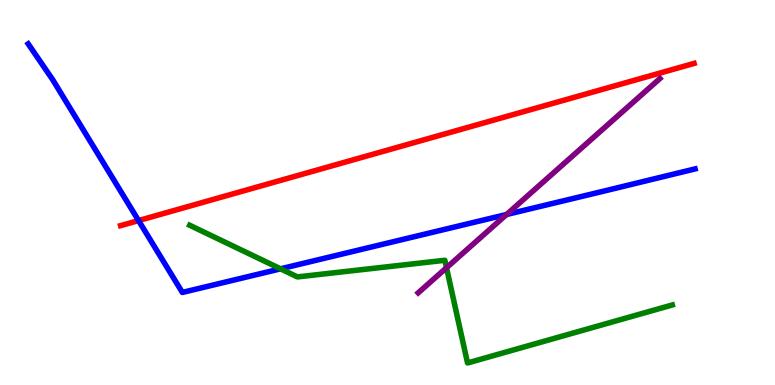[{'lines': ['blue', 'red'], 'intersections': [{'x': 1.79, 'y': 4.27}]}, {'lines': ['green', 'red'], 'intersections': []}, {'lines': ['purple', 'red'], 'intersections': []}, {'lines': ['blue', 'green'], 'intersections': [{'x': 3.62, 'y': 3.02}]}, {'lines': ['blue', 'purple'], 'intersections': [{'x': 6.54, 'y': 4.43}]}, {'lines': ['green', 'purple'], 'intersections': [{'x': 5.76, 'y': 3.05}]}]